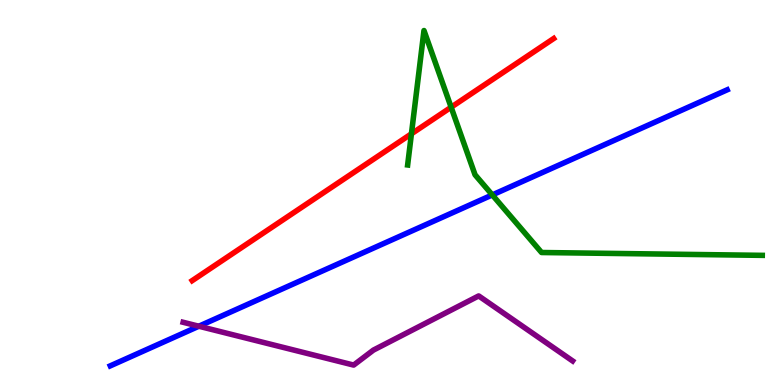[{'lines': ['blue', 'red'], 'intersections': []}, {'lines': ['green', 'red'], 'intersections': [{'x': 5.31, 'y': 6.52}, {'x': 5.82, 'y': 7.22}]}, {'lines': ['purple', 'red'], 'intersections': []}, {'lines': ['blue', 'green'], 'intersections': [{'x': 6.35, 'y': 4.94}]}, {'lines': ['blue', 'purple'], 'intersections': [{'x': 2.57, 'y': 1.53}]}, {'lines': ['green', 'purple'], 'intersections': []}]